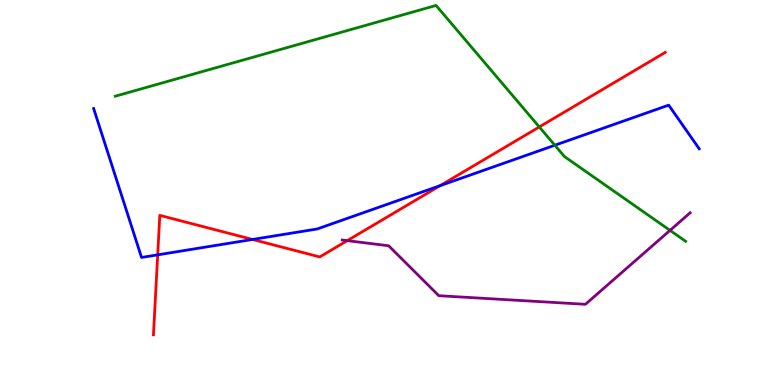[{'lines': ['blue', 'red'], 'intersections': [{'x': 2.03, 'y': 3.38}, {'x': 3.26, 'y': 3.78}, {'x': 5.68, 'y': 5.18}]}, {'lines': ['green', 'red'], 'intersections': [{'x': 6.96, 'y': 6.7}]}, {'lines': ['purple', 'red'], 'intersections': [{'x': 4.48, 'y': 3.75}]}, {'lines': ['blue', 'green'], 'intersections': [{'x': 7.16, 'y': 6.23}]}, {'lines': ['blue', 'purple'], 'intersections': []}, {'lines': ['green', 'purple'], 'intersections': [{'x': 8.65, 'y': 4.02}]}]